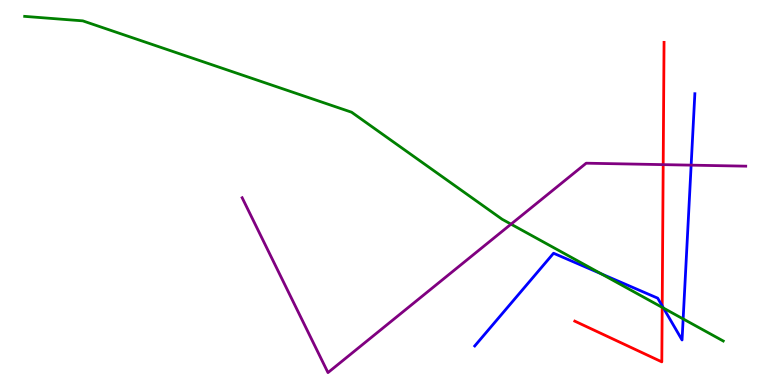[{'lines': ['blue', 'red'], 'intersections': [{'x': 8.54, 'y': 2.05}]}, {'lines': ['green', 'red'], 'intersections': [{'x': 8.54, 'y': 2.02}]}, {'lines': ['purple', 'red'], 'intersections': [{'x': 8.56, 'y': 5.72}]}, {'lines': ['blue', 'green'], 'intersections': [{'x': 7.76, 'y': 2.89}, {'x': 8.56, 'y': 2.0}, {'x': 8.81, 'y': 1.72}]}, {'lines': ['blue', 'purple'], 'intersections': [{'x': 8.92, 'y': 5.71}]}, {'lines': ['green', 'purple'], 'intersections': [{'x': 6.59, 'y': 4.18}]}]